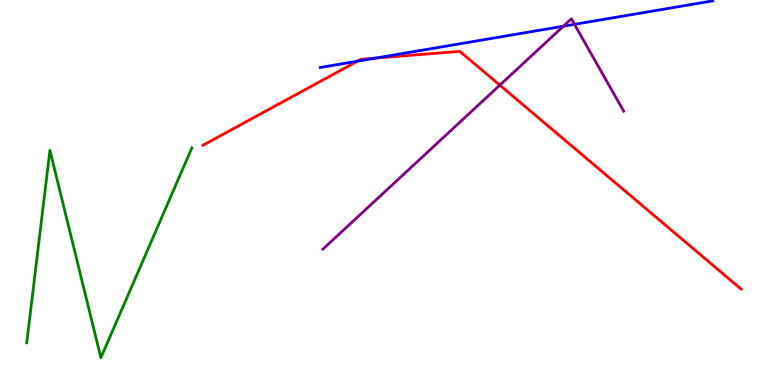[{'lines': ['blue', 'red'], 'intersections': [{'x': 4.61, 'y': 8.41}, {'x': 4.85, 'y': 8.49}]}, {'lines': ['green', 'red'], 'intersections': []}, {'lines': ['purple', 'red'], 'intersections': [{'x': 6.45, 'y': 7.79}]}, {'lines': ['blue', 'green'], 'intersections': []}, {'lines': ['blue', 'purple'], 'intersections': [{'x': 7.27, 'y': 9.32}, {'x': 7.41, 'y': 9.37}]}, {'lines': ['green', 'purple'], 'intersections': []}]